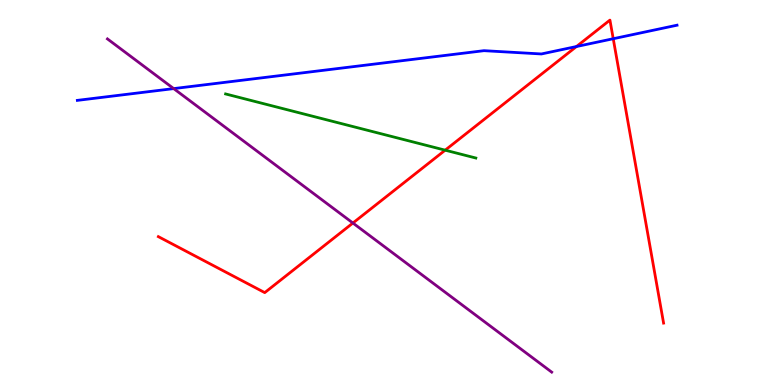[{'lines': ['blue', 'red'], 'intersections': [{'x': 7.44, 'y': 8.79}, {'x': 7.91, 'y': 8.99}]}, {'lines': ['green', 'red'], 'intersections': [{'x': 5.74, 'y': 6.1}]}, {'lines': ['purple', 'red'], 'intersections': [{'x': 4.55, 'y': 4.21}]}, {'lines': ['blue', 'green'], 'intersections': []}, {'lines': ['blue', 'purple'], 'intersections': [{'x': 2.24, 'y': 7.7}]}, {'lines': ['green', 'purple'], 'intersections': []}]